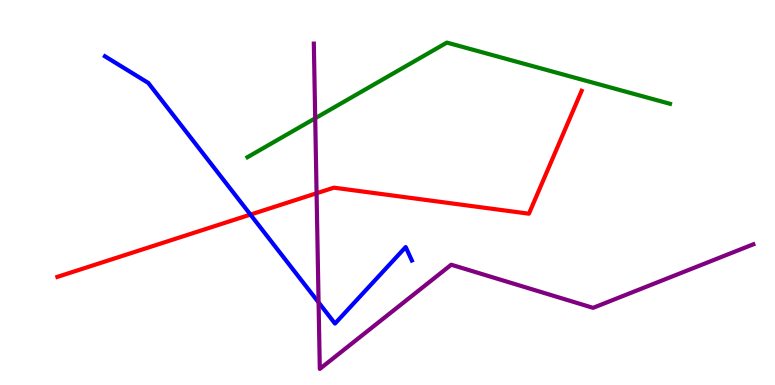[{'lines': ['blue', 'red'], 'intersections': [{'x': 3.23, 'y': 4.43}]}, {'lines': ['green', 'red'], 'intersections': []}, {'lines': ['purple', 'red'], 'intersections': [{'x': 4.08, 'y': 4.98}]}, {'lines': ['blue', 'green'], 'intersections': []}, {'lines': ['blue', 'purple'], 'intersections': [{'x': 4.11, 'y': 2.14}]}, {'lines': ['green', 'purple'], 'intersections': [{'x': 4.07, 'y': 6.93}]}]